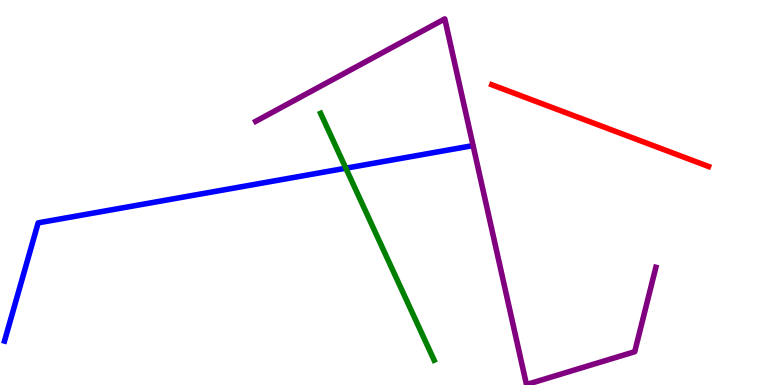[{'lines': ['blue', 'red'], 'intersections': []}, {'lines': ['green', 'red'], 'intersections': []}, {'lines': ['purple', 'red'], 'intersections': []}, {'lines': ['blue', 'green'], 'intersections': [{'x': 4.46, 'y': 5.63}]}, {'lines': ['blue', 'purple'], 'intersections': []}, {'lines': ['green', 'purple'], 'intersections': []}]